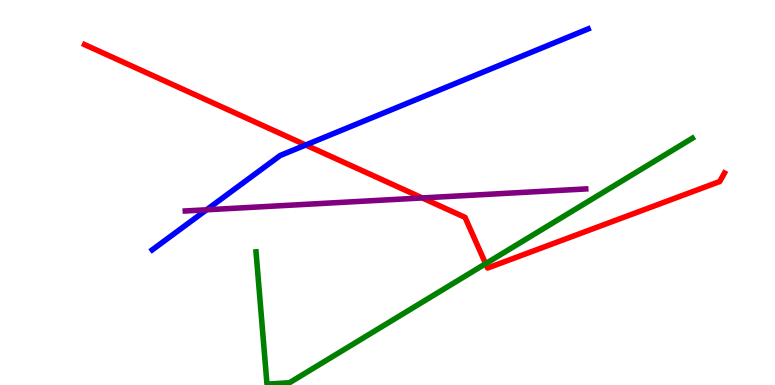[{'lines': ['blue', 'red'], 'intersections': [{'x': 3.94, 'y': 6.23}]}, {'lines': ['green', 'red'], 'intersections': [{'x': 6.27, 'y': 3.15}]}, {'lines': ['purple', 'red'], 'intersections': [{'x': 5.45, 'y': 4.86}]}, {'lines': ['blue', 'green'], 'intersections': []}, {'lines': ['blue', 'purple'], 'intersections': [{'x': 2.67, 'y': 4.55}]}, {'lines': ['green', 'purple'], 'intersections': []}]